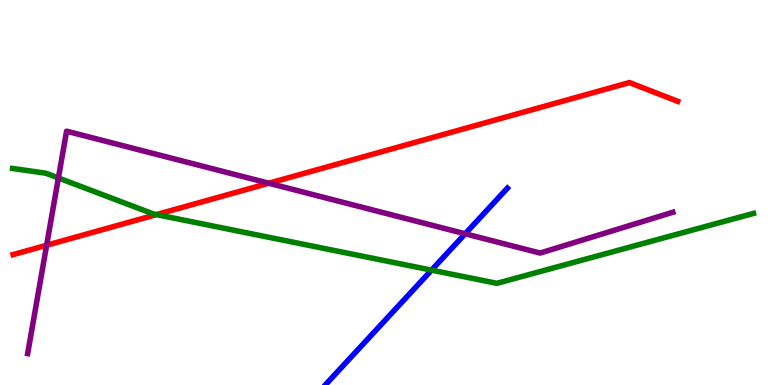[{'lines': ['blue', 'red'], 'intersections': []}, {'lines': ['green', 'red'], 'intersections': [{'x': 2.02, 'y': 4.43}]}, {'lines': ['purple', 'red'], 'intersections': [{'x': 0.602, 'y': 3.63}, {'x': 3.47, 'y': 5.24}]}, {'lines': ['blue', 'green'], 'intersections': [{'x': 5.57, 'y': 2.98}]}, {'lines': ['blue', 'purple'], 'intersections': [{'x': 6.0, 'y': 3.93}]}, {'lines': ['green', 'purple'], 'intersections': [{'x': 0.753, 'y': 5.38}]}]